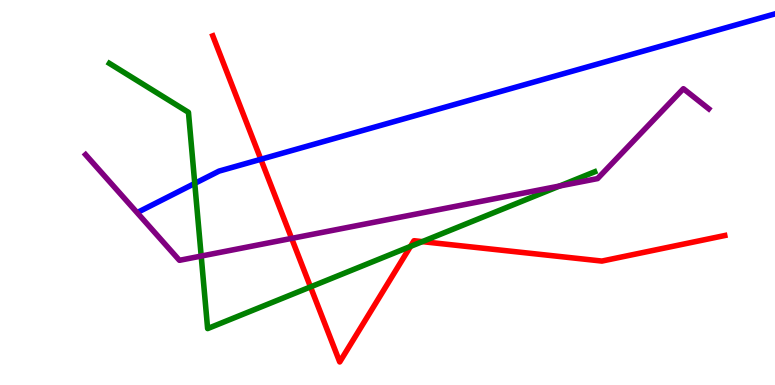[{'lines': ['blue', 'red'], 'intersections': [{'x': 3.37, 'y': 5.86}]}, {'lines': ['green', 'red'], 'intersections': [{'x': 4.01, 'y': 2.55}, {'x': 5.3, 'y': 3.6}, {'x': 5.45, 'y': 3.72}]}, {'lines': ['purple', 'red'], 'intersections': [{'x': 3.76, 'y': 3.81}]}, {'lines': ['blue', 'green'], 'intersections': [{'x': 2.51, 'y': 5.24}]}, {'lines': ['blue', 'purple'], 'intersections': []}, {'lines': ['green', 'purple'], 'intersections': [{'x': 2.6, 'y': 3.35}, {'x': 7.22, 'y': 5.17}]}]